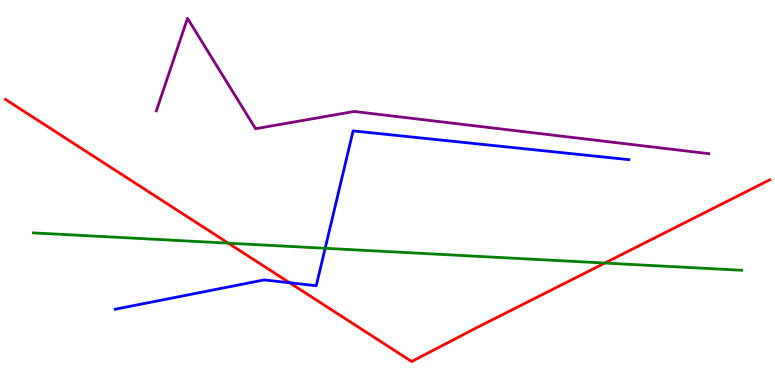[{'lines': ['blue', 'red'], 'intersections': [{'x': 3.74, 'y': 2.66}]}, {'lines': ['green', 'red'], 'intersections': [{'x': 2.95, 'y': 3.68}, {'x': 7.8, 'y': 3.17}]}, {'lines': ['purple', 'red'], 'intersections': []}, {'lines': ['blue', 'green'], 'intersections': [{'x': 4.2, 'y': 3.55}]}, {'lines': ['blue', 'purple'], 'intersections': []}, {'lines': ['green', 'purple'], 'intersections': []}]